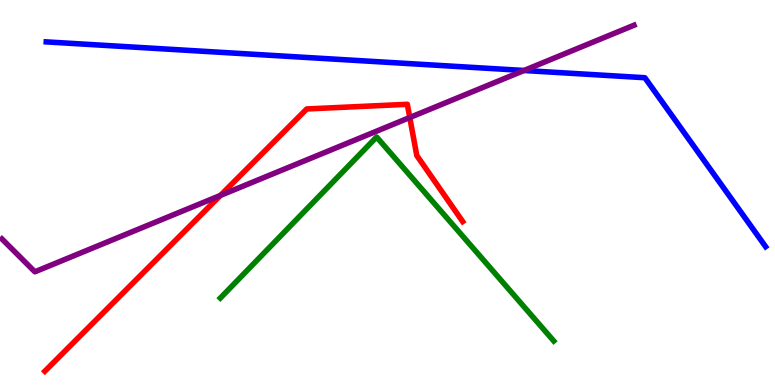[{'lines': ['blue', 'red'], 'intersections': []}, {'lines': ['green', 'red'], 'intersections': []}, {'lines': ['purple', 'red'], 'intersections': [{'x': 2.84, 'y': 4.92}, {'x': 5.29, 'y': 6.95}]}, {'lines': ['blue', 'green'], 'intersections': []}, {'lines': ['blue', 'purple'], 'intersections': [{'x': 6.76, 'y': 8.17}]}, {'lines': ['green', 'purple'], 'intersections': []}]